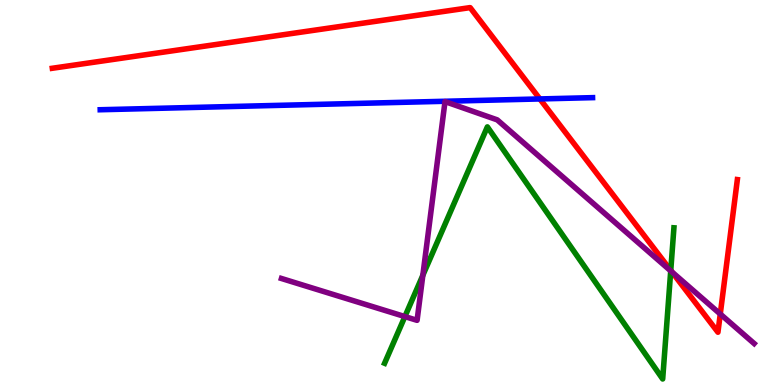[{'lines': ['blue', 'red'], 'intersections': [{'x': 6.97, 'y': 7.43}]}, {'lines': ['green', 'red'], 'intersections': [{'x': 8.65, 'y': 2.98}]}, {'lines': ['purple', 'red'], 'intersections': [{'x': 8.67, 'y': 2.94}, {'x': 9.29, 'y': 1.84}]}, {'lines': ['blue', 'green'], 'intersections': []}, {'lines': ['blue', 'purple'], 'intersections': []}, {'lines': ['green', 'purple'], 'intersections': [{'x': 5.22, 'y': 1.78}, {'x': 5.46, 'y': 2.85}, {'x': 8.65, 'y': 2.96}]}]